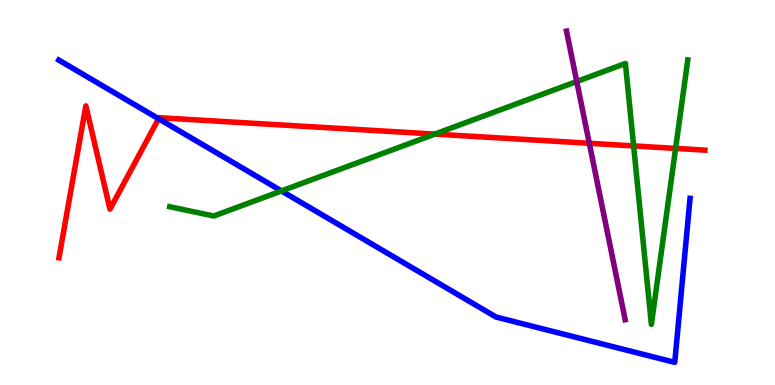[{'lines': ['blue', 'red'], 'intersections': [{'x': 2.05, 'y': 6.92}]}, {'lines': ['green', 'red'], 'intersections': [{'x': 5.61, 'y': 6.52}, {'x': 8.18, 'y': 6.21}, {'x': 8.72, 'y': 6.15}]}, {'lines': ['purple', 'red'], 'intersections': [{'x': 7.6, 'y': 6.28}]}, {'lines': ['blue', 'green'], 'intersections': [{'x': 3.63, 'y': 5.04}]}, {'lines': ['blue', 'purple'], 'intersections': []}, {'lines': ['green', 'purple'], 'intersections': [{'x': 7.44, 'y': 7.88}]}]